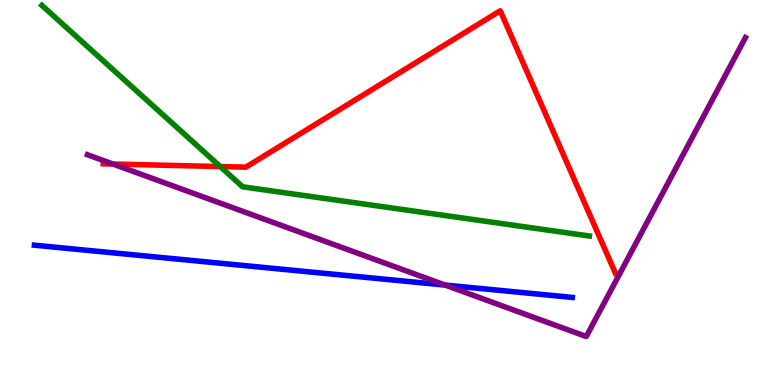[{'lines': ['blue', 'red'], 'intersections': []}, {'lines': ['green', 'red'], 'intersections': [{'x': 2.84, 'y': 5.67}]}, {'lines': ['purple', 'red'], 'intersections': [{'x': 1.46, 'y': 5.74}]}, {'lines': ['blue', 'green'], 'intersections': []}, {'lines': ['blue', 'purple'], 'intersections': [{'x': 5.74, 'y': 2.6}]}, {'lines': ['green', 'purple'], 'intersections': []}]